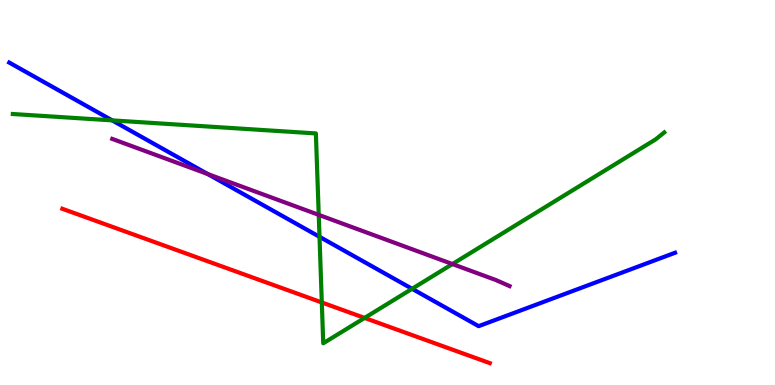[{'lines': ['blue', 'red'], 'intersections': []}, {'lines': ['green', 'red'], 'intersections': [{'x': 4.15, 'y': 2.14}, {'x': 4.7, 'y': 1.74}]}, {'lines': ['purple', 'red'], 'intersections': []}, {'lines': ['blue', 'green'], 'intersections': [{'x': 1.45, 'y': 6.87}, {'x': 4.12, 'y': 3.85}, {'x': 5.32, 'y': 2.5}]}, {'lines': ['blue', 'purple'], 'intersections': [{'x': 2.68, 'y': 5.48}]}, {'lines': ['green', 'purple'], 'intersections': [{'x': 4.11, 'y': 4.42}, {'x': 5.84, 'y': 3.14}]}]